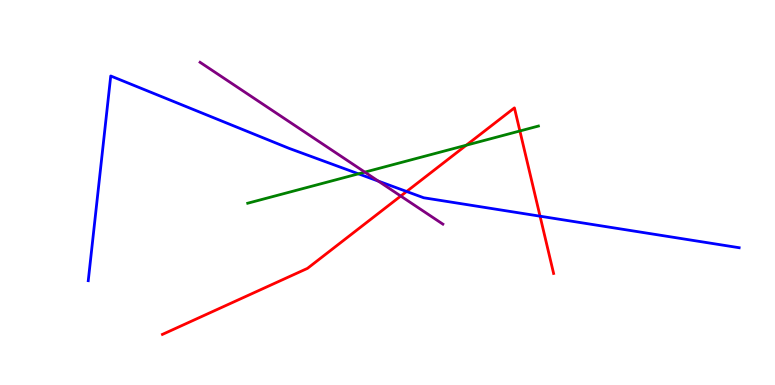[{'lines': ['blue', 'red'], 'intersections': [{'x': 5.25, 'y': 5.03}, {'x': 6.97, 'y': 4.38}]}, {'lines': ['green', 'red'], 'intersections': [{'x': 6.02, 'y': 6.23}, {'x': 6.71, 'y': 6.6}]}, {'lines': ['purple', 'red'], 'intersections': [{'x': 5.17, 'y': 4.91}]}, {'lines': ['blue', 'green'], 'intersections': [{'x': 4.63, 'y': 5.49}]}, {'lines': ['blue', 'purple'], 'intersections': [{'x': 4.88, 'y': 5.3}]}, {'lines': ['green', 'purple'], 'intersections': [{'x': 4.71, 'y': 5.53}]}]